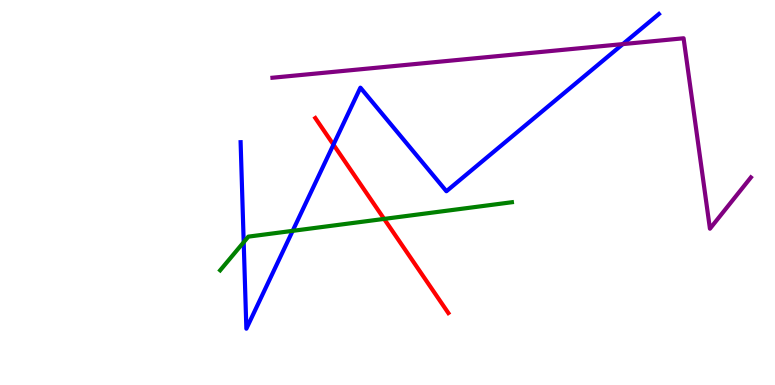[{'lines': ['blue', 'red'], 'intersections': [{'x': 4.3, 'y': 6.24}]}, {'lines': ['green', 'red'], 'intersections': [{'x': 4.96, 'y': 4.31}]}, {'lines': ['purple', 'red'], 'intersections': []}, {'lines': ['blue', 'green'], 'intersections': [{'x': 3.14, 'y': 3.71}, {'x': 3.78, 'y': 4.0}]}, {'lines': ['blue', 'purple'], 'intersections': [{'x': 8.04, 'y': 8.85}]}, {'lines': ['green', 'purple'], 'intersections': []}]